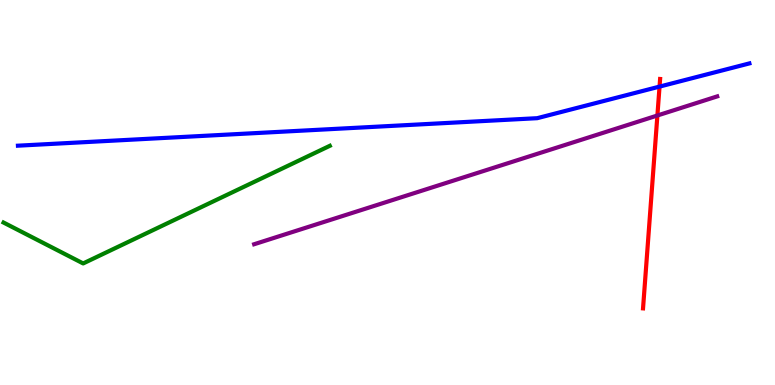[{'lines': ['blue', 'red'], 'intersections': [{'x': 8.51, 'y': 7.75}]}, {'lines': ['green', 'red'], 'intersections': []}, {'lines': ['purple', 'red'], 'intersections': [{'x': 8.48, 'y': 7.0}]}, {'lines': ['blue', 'green'], 'intersections': []}, {'lines': ['blue', 'purple'], 'intersections': []}, {'lines': ['green', 'purple'], 'intersections': []}]